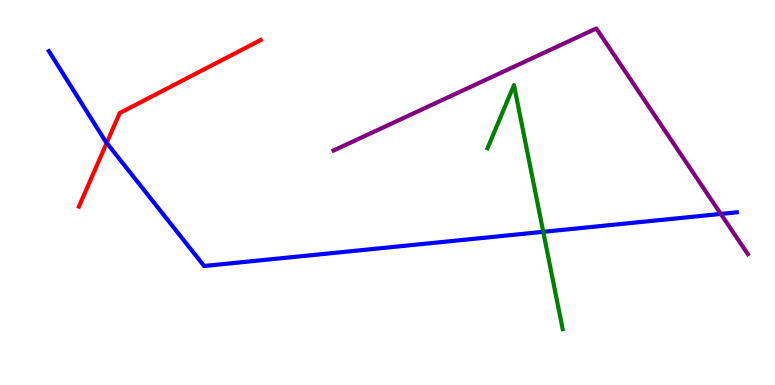[{'lines': ['blue', 'red'], 'intersections': [{'x': 1.38, 'y': 6.29}]}, {'lines': ['green', 'red'], 'intersections': []}, {'lines': ['purple', 'red'], 'intersections': []}, {'lines': ['blue', 'green'], 'intersections': [{'x': 7.01, 'y': 3.98}]}, {'lines': ['blue', 'purple'], 'intersections': [{'x': 9.3, 'y': 4.44}]}, {'lines': ['green', 'purple'], 'intersections': []}]